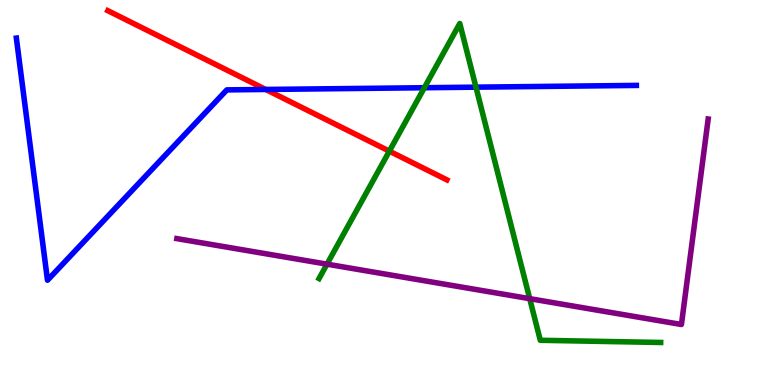[{'lines': ['blue', 'red'], 'intersections': [{'x': 3.43, 'y': 7.68}]}, {'lines': ['green', 'red'], 'intersections': [{'x': 5.02, 'y': 6.07}]}, {'lines': ['purple', 'red'], 'intersections': []}, {'lines': ['blue', 'green'], 'intersections': [{'x': 5.48, 'y': 7.72}, {'x': 6.14, 'y': 7.74}]}, {'lines': ['blue', 'purple'], 'intersections': []}, {'lines': ['green', 'purple'], 'intersections': [{'x': 4.22, 'y': 3.14}, {'x': 6.84, 'y': 2.24}]}]